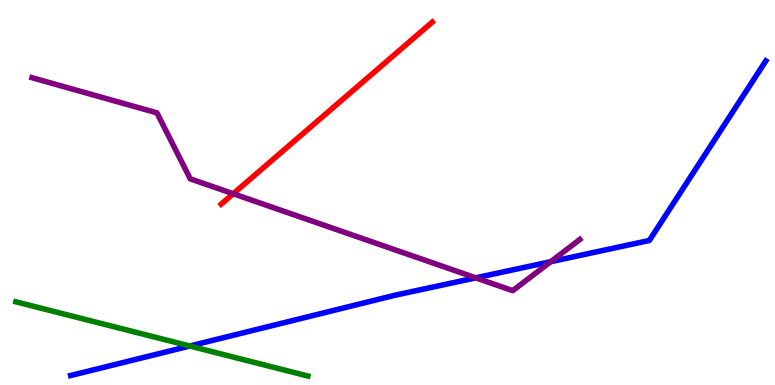[{'lines': ['blue', 'red'], 'intersections': []}, {'lines': ['green', 'red'], 'intersections': []}, {'lines': ['purple', 'red'], 'intersections': [{'x': 3.01, 'y': 4.97}]}, {'lines': ['blue', 'green'], 'intersections': [{'x': 2.45, 'y': 1.01}]}, {'lines': ['blue', 'purple'], 'intersections': [{'x': 6.14, 'y': 2.78}, {'x': 7.11, 'y': 3.2}]}, {'lines': ['green', 'purple'], 'intersections': []}]